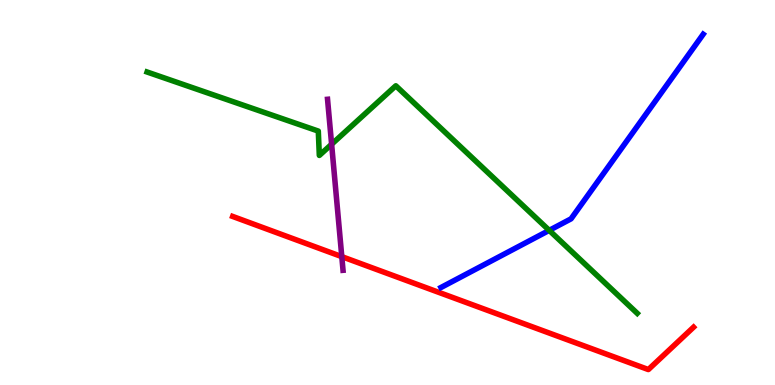[{'lines': ['blue', 'red'], 'intersections': []}, {'lines': ['green', 'red'], 'intersections': []}, {'lines': ['purple', 'red'], 'intersections': [{'x': 4.41, 'y': 3.33}]}, {'lines': ['blue', 'green'], 'intersections': [{'x': 7.09, 'y': 4.02}]}, {'lines': ['blue', 'purple'], 'intersections': []}, {'lines': ['green', 'purple'], 'intersections': [{'x': 4.28, 'y': 6.25}]}]